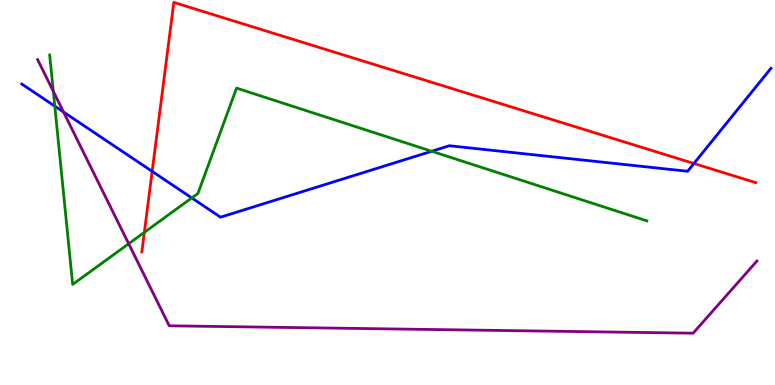[{'lines': ['blue', 'red'], 'intersections': [{'x': 1.96, 'y': 5.55}, {'x': 8.95, 'y': 5.75}]}, {'lines': ['green', 'red'], 'intersections': [{'x': 1.86, 'y': 3.96}]}, {'lines': ['purple', 'red'], 'intersections': []}, {'lines': ['blue', 'green'], 'intersections': [{'x': 0.707, 'y': 7.24}, {'x': 2.47, 'y': 4.86}, {'x': 5.57, 'y': 6.07}]}, {'lines': ['blue', 'purple'], 'intersections': [{'x': 0.82, 'y': 7.09}]}, {'lines': ['green', 'purple'], 'intersections': [{'x': 0.688, 'y': 7.63}, {'x': 1.66, 'y': 3.67}]}]